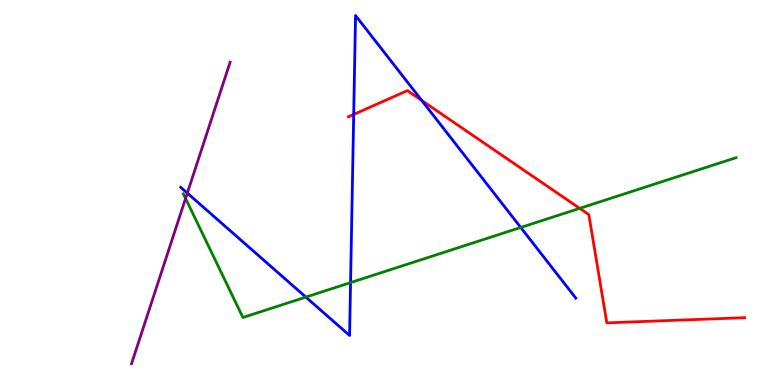[{'lines': ['blue', 'red'], 'intersections': [{'x': 4.56, 'y': 7.03}, {'x': 5.44, 'y': 7.39}]}, {'lines': ['green', 'red'], 'intersections': [{'x': 7.48, 'y': 4.59}]}, {'lines': ['purple', 'red'], 'intersections': []}, {'lines': ['blue', 'green'], 'intersections': [{'x': 3.95, 'y': 2.28}, {'x': 4.52, 'y': 2.66}, {'x': 6.72, 'y': 4.09}]}, {'lines': ['blue', 'purple'], 'intersections': [{'x': 2.42, 'y': 4.98}]}, {'lines': ['green', 'purple'], 'intersections': [{'x': 2.39, 'y': 4.85}]}]